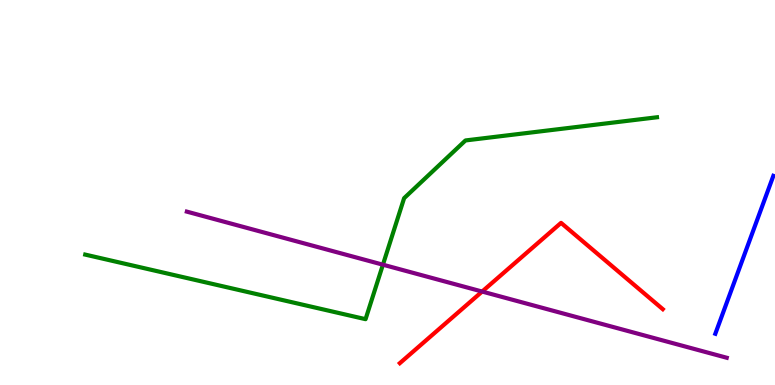[{'lines': ['blue', 'red'], 'intersections': []}, {'lines': ['green', 'red'], 'intersections': []}, {'lines': ['purple', 'red'], 'intersections': [{'x': 6.22, 'y': 2.43}]}, {'lines': ['blue', 'green'], 'intersections': []}, {'lines': ['blue', 'purple'], 'intersections': []}, {'lines': ['green', 'purple'], 'intersections': [{'x': 4.94, 'y': 3.12}]}]